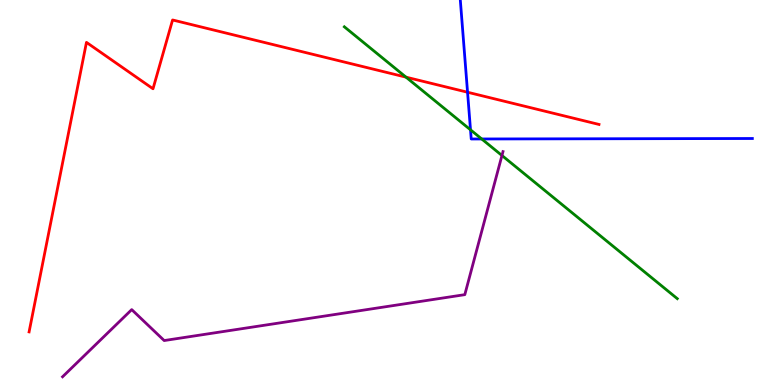[{'lines': ['blue', 'red'], 'intersections': [{'x': 6.03, 'y': 7.6}]}, {'lines': ['green', 'red'], 'intersections': [{'x': 5.24, 'y': 8.0}]}, {'lines': ['purple', 'red'], 'intersections': []}, {'lines': ['blue', 'green'], 'intersections': [{'x': 6.07, 'y': 6.63}, {'x': 6.22, 'y': 6.39}]}, {'lines': ['blue', 'purple'], 'intersections': []}, {'lines': ['green', 'purple'], 'intersections': [{'x': 6.48, 'y': 5.96}]}]